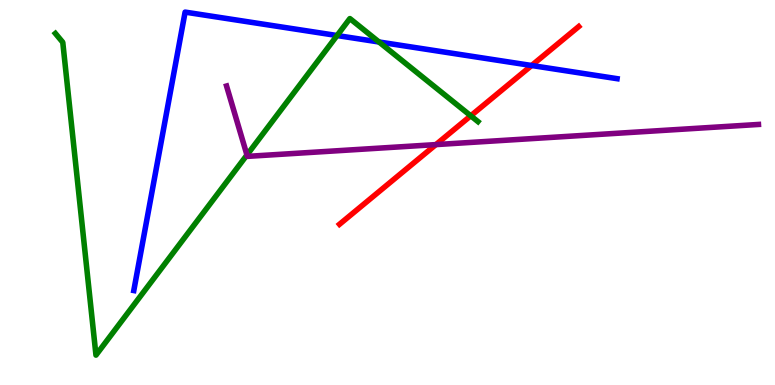[{'lines': ['blue', 'red'], 'intersections': [{'x': 6.86, 'y': 8.3}]}, {'lines': ['green', 'red'], 'intersections': [{'x': 6.07, 'y': 6.99}]}, {'lines': ['purple', 'red'], 'intersections': [{'x': 5.62, 'y': 6.24}]}, {'lines': ['blue', 'green'], 'intersections': [{'x': 4.35, 'y': 9.08}, {'x': 4.89, 'y': 8.91}]}, {'lines': ['blue', 'purple'], 'intersections': []}, {'lines': ['green', 'purple'], 'intersections': [{'x': 3.19, 'y': 5.97}]}]